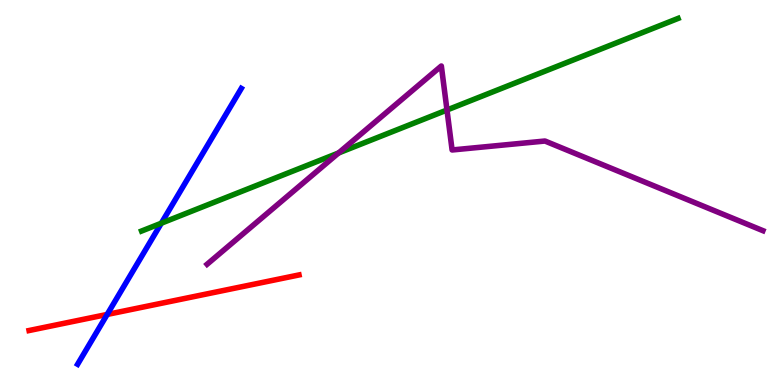[{'lines': ['blue', 'red'], 'intersections': [{'x': 1.38, 'y': 1.83}]}, {'lines': ['green', 'red'], 'intersections': []}, {'lines': ['purple', 'red'], 'intersections': []}, {'lines': ['blue', 'green'], 'intersections': [{'x': 2.08, 'y': 4.2}]}, {'lines': ['blue', 'purple'], 'intersections': []}, {'lines': ['green', 'purple'], 'intersections': [{'x': 4.37, 'y': 6.03}, {'x': 5.77, 'y': 7.14}]}]